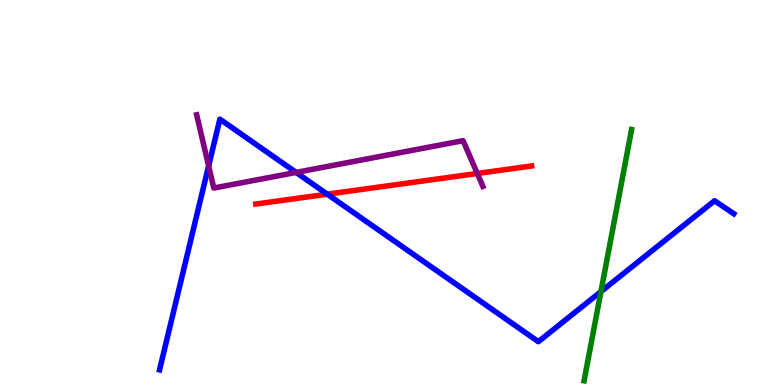[{'lines': ['blue', 'red'], 'intersections': [{'x': 4.22, 'y': 4.96}]}, {'lines': ['green', 'red'], 'intersections': []}, {'lines': ['purple', 'red'], 'intersections': [{'x': 6.16, 'y': 5.49}]}, {'lines': ['blue', 'green'], 'intersections': [{'x': 7.75, 'y': 2.43}]}, {'lines': ['blue', 'purple'], 'intersections': [{'x': 2.69, 'y': 5.69}, {'x': 3.82, 'y': 5.52}]}, {'lines': ['green', 'purple'], 'intersections': []}]